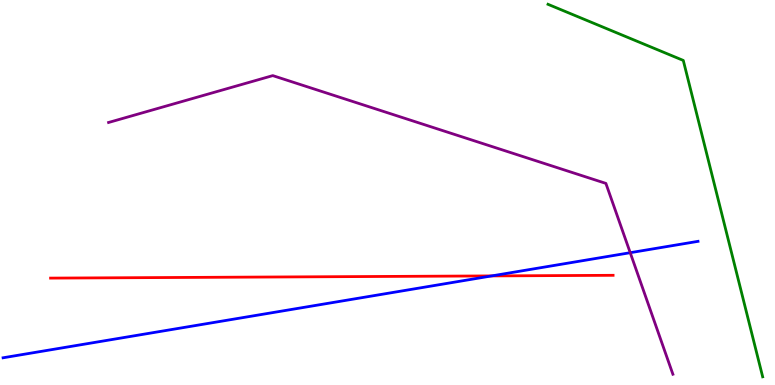[{'lines': ['blue', 'red'], 'intersections': [{'x': 6.34, 'y': 2.83}]}, {'lines': ['green', 'red'], 'intersections': []}, {'lines': ['purple', 'red'], 'intersections': []}, {'lines': ['blue', 'green'], 'intersections': []}, {'lines': ['blue', 'purple'], 'intersections': [{'x': 8.13, 'y': 3.44}]}, {'lines': ['green', 'purple'], 'intersections': []}]